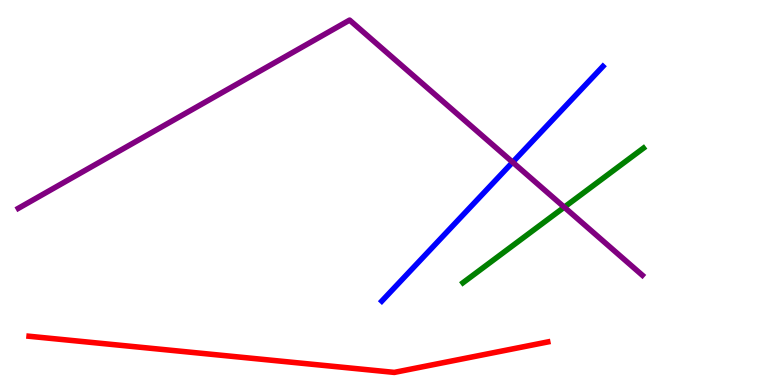[{'lines': ['blue', 'red'], 'intersections': []}, {'lines': ['green', 'red'], 'intersections': []}, {'lines': ['purple', 'red'], 'intersections': []}, {'lines': ['blue', 'green'], 'intersections': []}, {'lines': ['blue', 'purple'], 'intersections': [{'x': 6.61, 'y': 5.79}]}, {'lines': ['green', 'purple'], 'intersections': [{'x': 7.28, 'y': 4.62}]}]